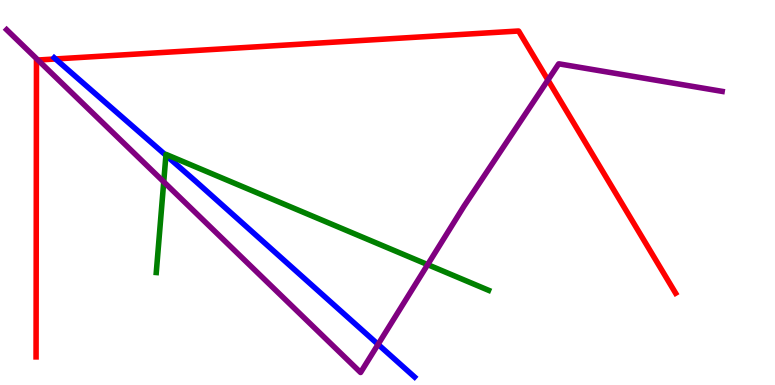[{'lines': ['blue', 'red'], 'intersections': [{'x': 0.717, 'y': 8.47}]}, {'lines': ['green', 'red'], 'intersections': []}, {'lines': ['purple', 'red'], 'intersections': [{'x': 0.489, 'y': 8.44}, {'x': 7.07, 'y': 7.92}]}, {'lines': ['blue', 'green'], 'intersections': [{'x': 2.14, 'y': 5.97}]}, {'lines': ['blue', 'purple'], 'intersections': [{'x': 4.88, 'y': 1.06}]}, {'lines': ['green', 'purple'], 'intersections': [{'x': 2.11, 'y': 5.28}, {'x': 5.52, 'y': 3.13}]}]